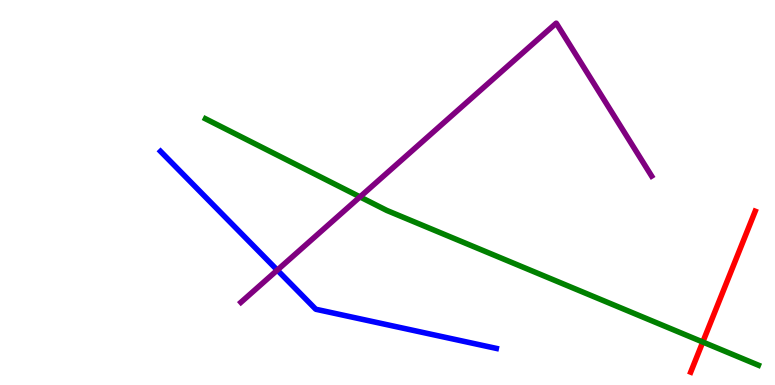[{'lines': ['blue', 'red'], 'intersections': []}, {'lines': ['green', 'red'], 'intersections': [{'x': 9.07, 'y': 1.12}]}, {'lines': ['purple', 'red'], 'intersections': []}, {'lines': ['blue', 'green'], 'intersections': []}, {'lines': ['blue', 'purple'], 'intersections': [{'x': 3.58, 'y': 2.98}]}, {'lines': ['green', 'purple'], 'intersections': [{'x': 4.65, 'y': 4.89}]}]